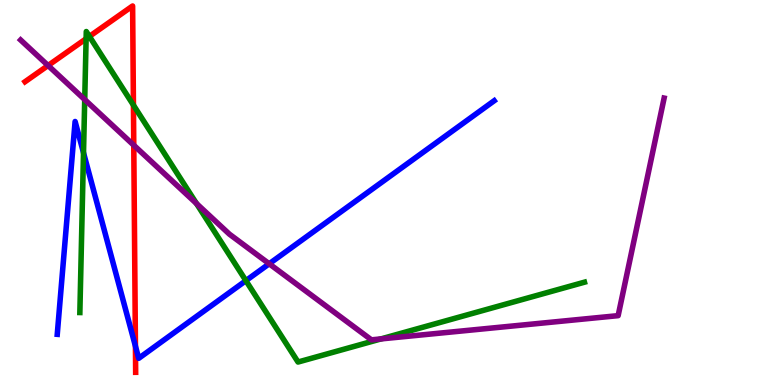[{'lines': ['blue', 'red'], 'intersections': [{'x': 1.75, 'y': 1.01}]}, {'lines': ['green', 'red'], 'intersections': [{'x': 1.11, 'y': 8.99}, {'x': 1.15, 'y': 9.05}, {'x': 1.72, 'y': 7.27}]}, {'lines': ['purple', 'red'], 'intersections': [{'x': 0.62, 'y': 8.3}, {'x': 1.73, 'y': 6.23}]}, {'lines': ['blue', 'green'], 'intersections': [{'x': 1.08, 'y': 6.03}, {'x': 3.17, 'y': 2.71}]}, {'lines': ['blue', 'purple'], 'intersections': [{'x': 3.47, 'y': 3.15}]}, {'lines': ['green', 'purple'], 'intersections': [{'x': 1.09, 'y': 7.41}, {'x': 2.54, 'y': 4.71}, {'x': 4.92, 'y': 1.2}]}]